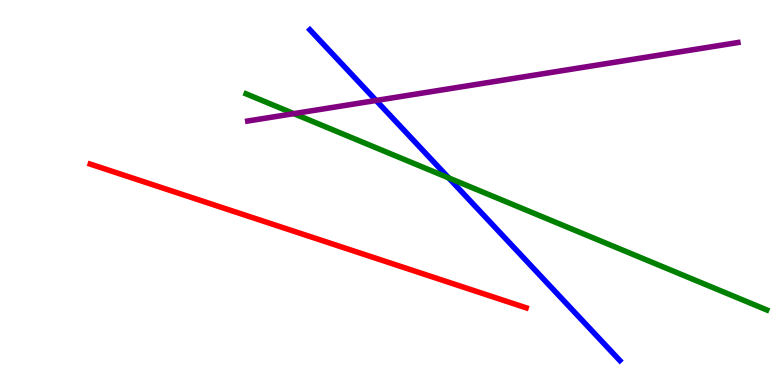[{'lines': ['blue', 'red'], 'intersections': []}, {'lines': ['green', 'red'], 'intersections': []}, {'lines': ['purple', 'red'], 'intersections': []}, {'lines': ['blue', 'green'], 'intersections': [{'x': 5.79, 'y': 5.38}]}, {'lines': ['blue', 'purple'], 'intersections': [{'x': 4.85, 'y': 7.39}]}, {'lines': ['green', 'purple'], 'intersections': [{'x': 3.79, 'y': 7.05}]}]